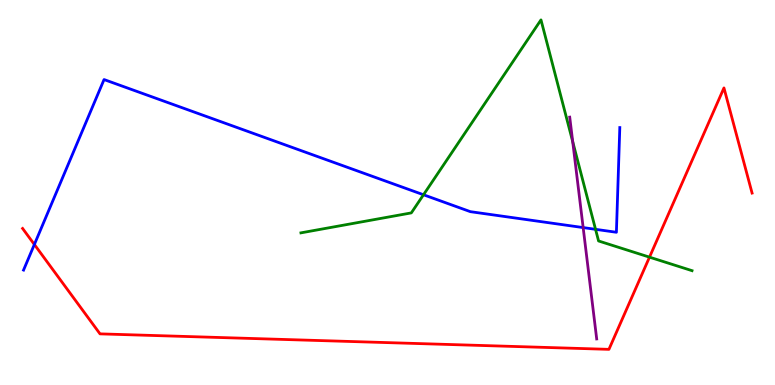[{'lines': ['blue', 'red'], 'intersections': [{'x': 0.443, 'y': 3.65}]}, {'lines': ['green', 'red'], 'intersections': [{'x': 8.38, 'y': 3.32}]}, {'lines': ['purple', 'red'], 'intersections': []}, {'lines': ['blue', 'green'], 'intersections': [{'x': 5.46, 'y': 4.94}, {'x': 7.68, 'y': 4.04}]}, {'lines': ['blue', 'purple'], 'intersections': [{'x': 7.52, 'y': 4.09}]}, {'lines': ['green', 'purple'], 'intersections': [{'x': 7.39, 'y': 6.32}]}]